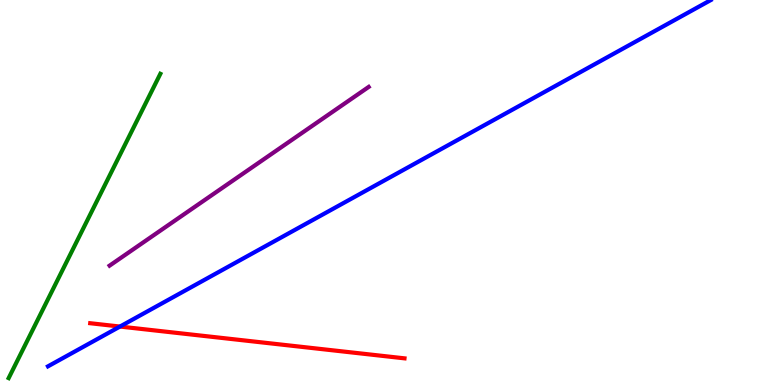[{'lines': ['blue', 'red'], 'intersections': [{'x': 1.55, 'y': 1.52}]}, {'lines': ['green', 'red'], 'intersections': []}, {'lines': ['purple', 'red'], 'intersections': []}, {'lines': ['blue', 'green'], 'intersections': []}, {'lines': ['blue', 'purple'], 'intersections': []}, {'lines': ['green', 'purple'], 'intersections': []}]